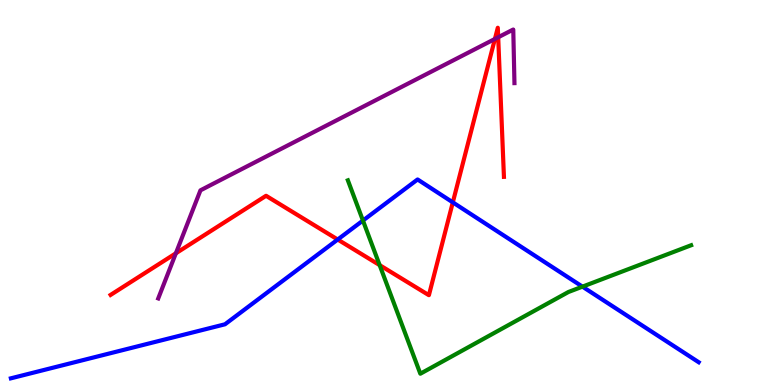[{'lines': ['blue', 'red'], 'intersections': [{'x': 4.36, 'y': 3.78}, {'x': 5.84, 'y': 4.74}]}, {'lines': ['green', 'red'], 'intersections': [{'x': 4.9, 'y': 3.11}]}, {'lines': ['purple', 'red'], 'intersections': [{'x': 2.27, 'y': 3.42}, {'x': 6.39, 'y': 8.99}, {'x': 6.43, 'y': 9.03}]}, {'lines': ['blue', 'green'], 'intersections': [{'x': 4.68, 'y': 4.27}, {'x': 7.52, 'y': 2.55}]}, {'lines': ['blue', 'purple'], 'intersections': []}, {'lines': ['green', 'purple'], 'intersections': []}]